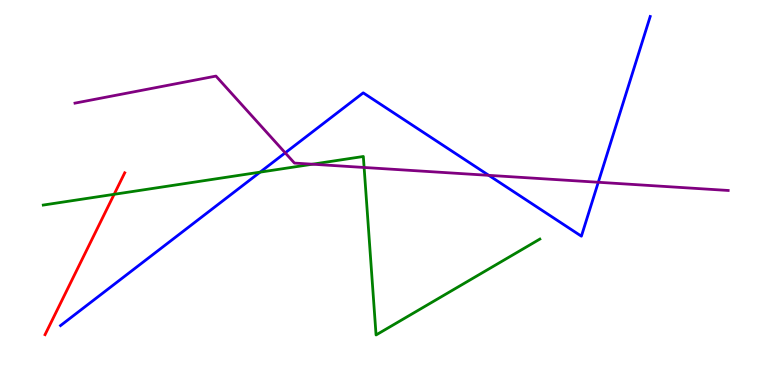[{'lines': ['blue', 'red'], 'intersections': []}, {'lines': ['green', 'red'], 'intersections': [{'x': 1.47, 'y': 4.95}]}, {'lines': ['purple', 'red'], 'intersections': []}, {'lines': ['blue', 'green'], 'intersections': [{'x': 3.36, 'y': 5.53}]}, {'lines': ['blue', 'purple'], 'intersections': [{'x': 3.68, 'y': 6.03}, {'x': 6.31, 'y': 5.45}, {'x': 7.72, 'y': 5.27}]}, {'lines': ['green', 'purple'], 'intersections': [{'x': 4.03, 'y': 5.73}, {'x': 4.7, 'y': 5.65}]}]